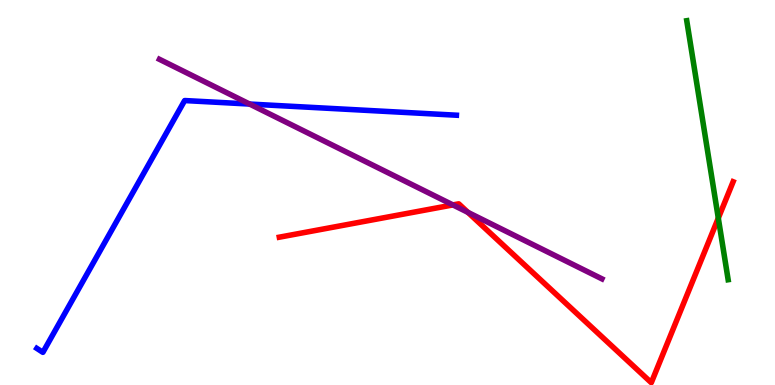[{'lines': ['blue', 'red'], 'intersections': []}, {'lines': ['green', 'red'], 'intersections': [{'x': 9.27, 'y': 4.33}]}, {'lines': ['purple', 'red'], 'intersections': [{'x': 5.84, 'y': 4.68}, {'x': 6.04, 'y': 4.48}]}, {'lines': ['blue', 'green'], 'intersections': []}, {'lines': ['blue', 'purple'], 'intersections': [{'x': 3.22, 'y': 7.3}]}, {'lines': ['green', 'purple'], 'intersections': []}]